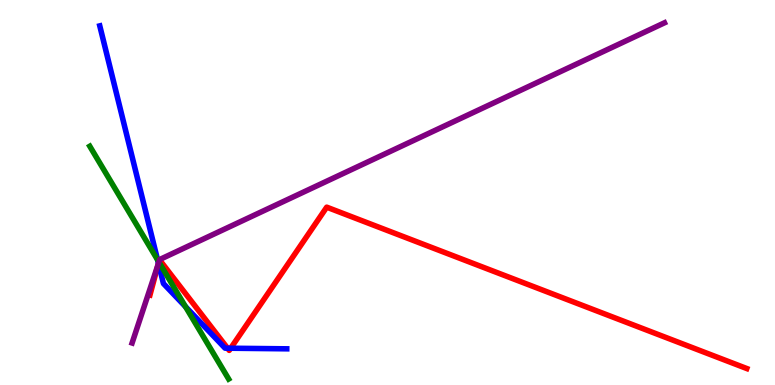[{'lines': ['blue', 'red'], 'intersections': [{'x': 2.04, 'y': 3.16}, {'x': 2.94, 'y': 0.956}, {'x': 2.98, 'y': 0.955}]}, {'lines': ['green', 'red'], 'intersections': [{'x': 2.05, 'y': 3.2}]}, {'lines': ['purple', 'red'], 'intersections': [{'x': 2.04, 'y': 3.16}, {'x': 2.06, 'y': 3.25}]}, {'lines': ['blue', 'green'], 'intersections': [{'x': 2.03, 'y': 3.25}, {'x': 2.39, 'y': 2.04}]}, {'lines': ['blue', 'purple'], 'intersections': [{'x': 2.04, 'y': 3.16}]}, {'lines': ['green', 'purple'], 'intersections': [{'x': 2.05, 'y': 3.19}]}]